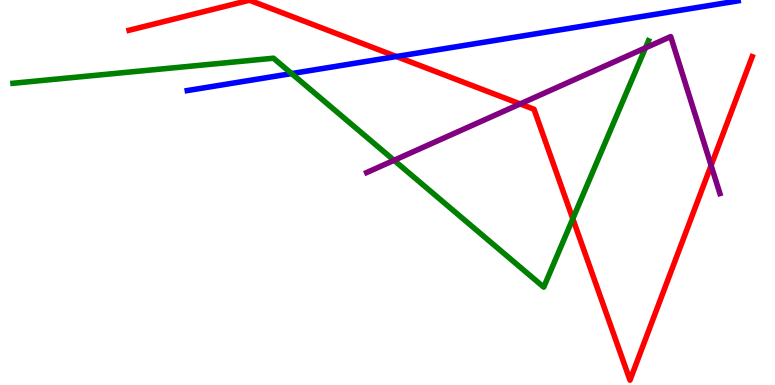[{'lines': ['blue', 'red'], 'intersections': [{'x': 5.11, 'y': 8.53}]}, {'lines': ['green', 'red'], 'intersections': [{'x': 7.39, 'y': 4.32}]}, {'lines': ['purple', 'red'], 'intersections': [{'x': 6.71, 'y': 7.3}, {'x': 9.18, 'y': 5.7}]}, {'lines': ['blue', 'green'], 'intersections': [{'x': 3.76, 'y': 8.09}]}, {'lines': ['blue', 'purple'], 'intersections': []}, {'lines': ['green', 'purple'], 'intersections': [{'x': 5.08, 'y': 5.84}, {'x': 8.33, 'y': 8.76}]}]